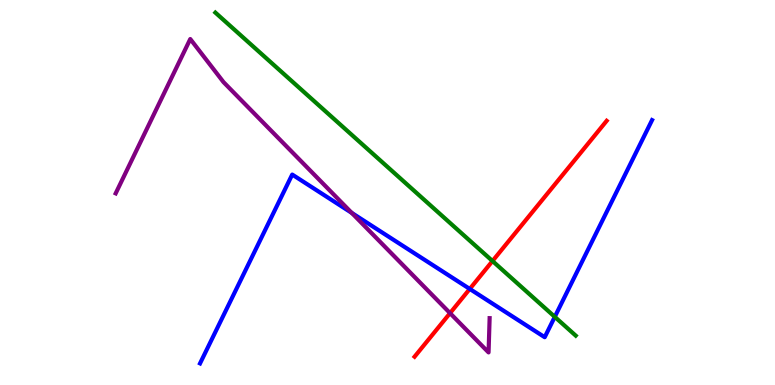[{'lines': ['blue', 'red'], 'intersections': [{'x': 6.06, 'y': 2.5}]}, {'lines': ['green', 'red'], 'intersections': [{'x': 6.35, 'y': 3.22}]}, {'lines': ['purple', 'red'], 'intersections': [{'x': 5.81, 'y': 1.87}]}, {'lines': ['blue', 'green'], 'intersections': [{'x': 7.16, 'y': 1.77}]}, {'lines': ['blue', 'purple'], 'intersections': [{'x': 4.54, 'y': 4.47}]}, {'lines': ['green', 'purple'], 'intersections': []}]